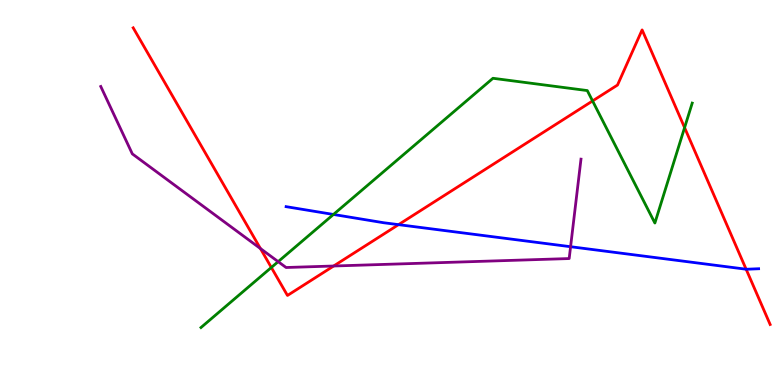[{'lines': ['blue', 'red'], 'intersections': [{'x': 5.14, 'y': 4.16}, {'x': 9.63, 'y': 3.01}]}, {'lines': ['green', 'red'], 'intersections': [{'x': 3.5, 'y': 3.05}, {'x': 7.65, 'y': 7.38}, {'x': 8.83, 'y': 6.69}]}, {'lines': ['purple', 'red'], 'intersections': [{'x': 3.36, 'y': 3.54}, {'x': 4.31, 'y': 3.09}]}, {'lines': ['blue', 'green'], 'intersections': [{'x': 4.3, 'y': 4.43}]}, {'lines': ['blue', 'purple'], 'intersections': [{'x': 7.36, 'y': 3.59}]}, {'lines': ['green', 'purple'], 'intersections': [{'x': 3.59, 'y': 3.2}]}]